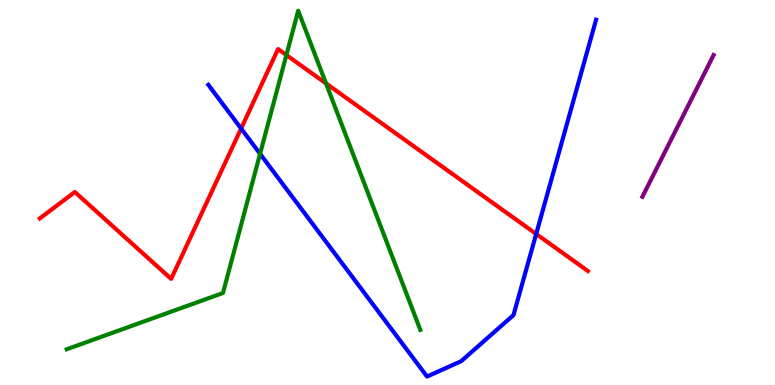[{'lines': ['blue', 'red'], 'intersections': [{'x': 3.11, 'y': 6.66}, {'x': 6.92, 'y': 3.92}]}, {'lines': ['green', 'red'], 'intersections': [{'x': 3.7, 'y': 8.57}, {'x': 4.21, 'y': 7.83}]}, {'lines': ['purple', 'red'], 'intersections': []}, {'lines': ['blue', 'green'], 'intersections': [{'x': 3.36, 'y': 6.0}]}, {'lines': ['blue', 'purple'], 'intersections': []}, {'lines': ['green', 'purple'], 'intersections': []}]